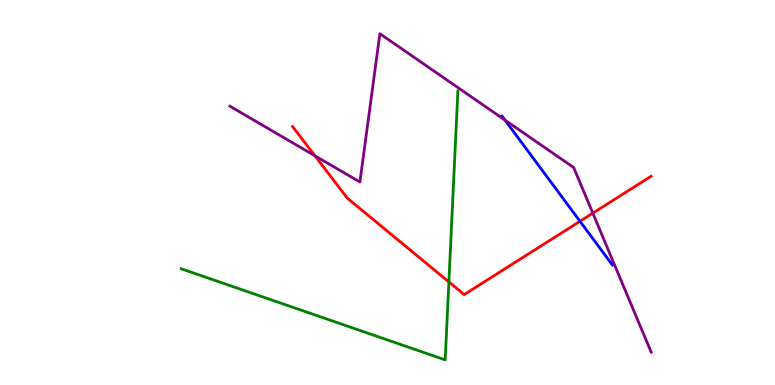[{'lines': ['blue', 'red'], 'intersections': [{'x': 7.48, 'y': 4.25}]}, {'lines': ['green', 'red'], 'intersections': [{'x': 5.79, 'y': 2.68}]}, {'lines': ['purple', 'red'], 'intersections': [{'x': 4.06, 'y': 5.95}, {'x': 7.65, 'y': 4.46}]}, {'lines': ['blue', 'green'], 'intersections': []}, {'lines': ['blue', 'purple'], 'intersections': [{'x': 6.52, 'y': 6.88}]}, {'lines': ['green', 'purple'], 'intersections': []}]